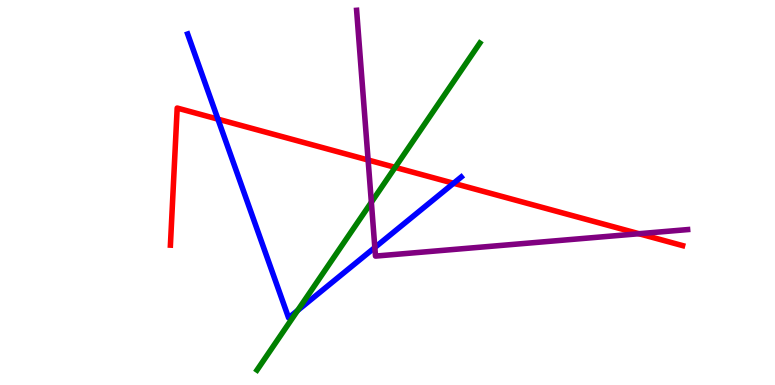[{'lines': ['blue', 'red'], 'intersections': [{'x': 2.81, 'y': 6.91}, {'x': 5.85, 'y': 5.24}]}, {'lines': ['green', 'red'], 'intersections': [{'x': 5.1, 'y': 5.65}]}, {'lines': ['purple', 'red'], 'intersections': [{'x': 4.75, 'y': 5.84}, {'x': 8.24, 'y': 3.93}]}, {'lines': ['blue', 'green'], 'intersections': [{'x': 3.84, 'y': 1.93}]}, {'lines': ['blue', 'purple'], 'intersections': [{'x': 4.84, 'y': 3.57}]}, {'lines': ['green', 'purple'], 'intersections': [{'x': 4.79, 'y': 4.75}]}]